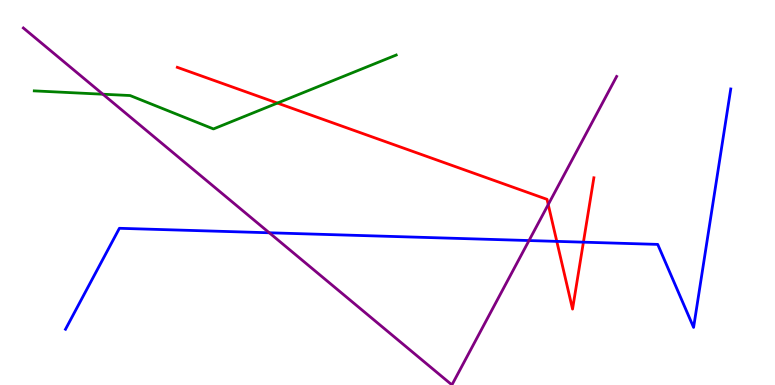[{'lines': ['blue', 'red'], 'intersections': [{'x': 7.18, 'y': 3.73}, {'x': 7.53, 'y': 3.71}]}, {'lines': ['green', 'red'], 'intersections': [{'x': 3.58, 'y': 7.32}]}, {'lines': ['purple', 'red'], 'intersections': [{'x': 7.07, 'y': 4.69}]}, {'lines': ['blue', 'green'], 'intersections': []}, {'lines': ['blue', 'purple'], 'intersections': [{'x': 3.47, 'y': 3.95}, {'x': 6.83, 'y': 3.75}]}, {'lines': ['green', 'purple'], 'intersections': [{'x': 1.33, 'y': 7.55}]}]